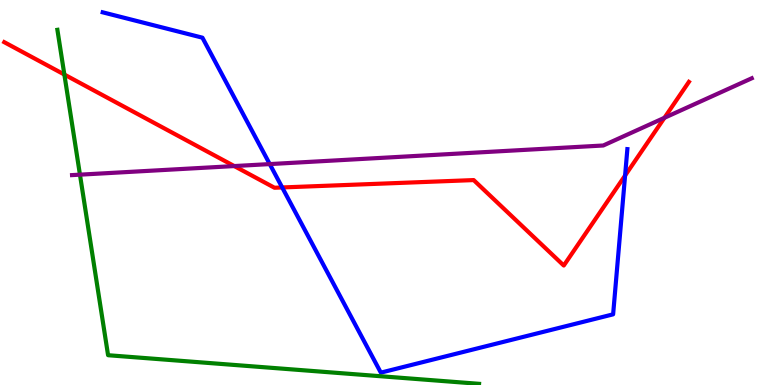[{'lines': ['blue', 'red'], 'intersections': [{'x': 3.64, 'y': 5.13}, {'x': 8.07, 'y': 5.44}]}, {'lines': ['green', 'red'], 'intersections': [{'x': 0.83, 'y': 8.06}]}, {'lines': ['purple', 'red'], 'intersections': [{'x': 3.02, 'y': 5.69}, {'x': 8.57, 'y': 6.94}]}, {'lines': ['blue', 'green'], 'intersections': []}, {'lines': ['blue', 'purple'], 'intersections': [{'x': 3.48, 'y': 5.74}]}, {'lines': ['green', 'purple'], 'intersections': [{'x': 1.03, 'y': 5.46}]}]